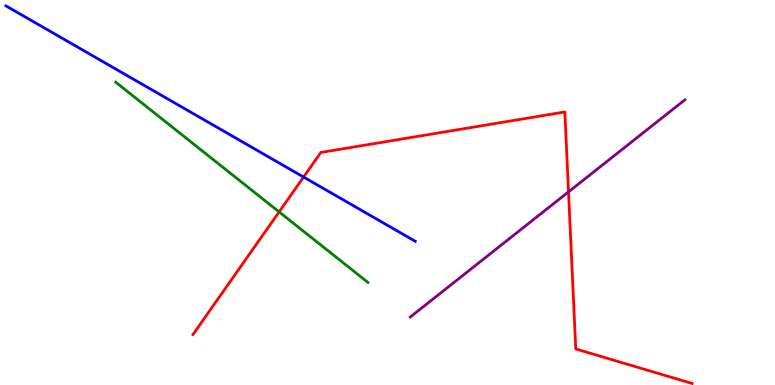[{'lines': ['blue', 'red'], 'intersections': [{'x': 3.92, 'y': 5.4}]}, {'lines': ['green', 'red'], 'intersections': [{'x': 3.6, 'y': 4.5}]}, {'lines': ['purple', 'red'], 'intersections': [{'x': 7.34, 'y': 5.02}]}, {'lines': ['blue', 'green'], 'intersections': []}, {'lines': ['blue', 'purple'], 'intersections': []}, {'lines': ['green', 'purple'], 'intersections': []}]